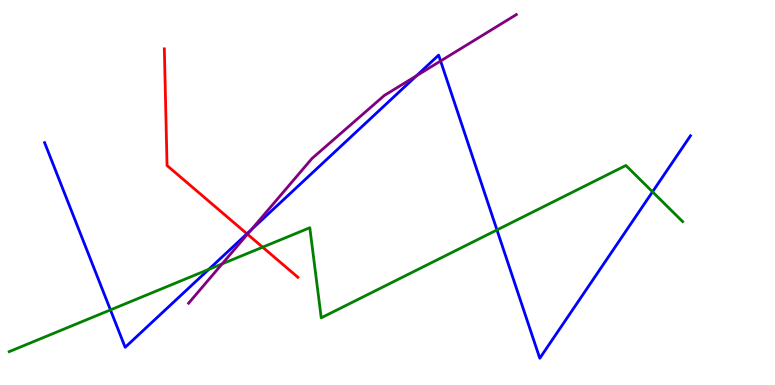[{'lines': ['blue', 'red'], 'intersections': [{'x': 3.19, 'y': 3.93}]}, {'lines': ['green', 'red'], 'intersections': [{'x': 3.39, 'y': 3.58}]}, {'lines': ['purple', 'red'], 'intersections': [{'x': 3.19, 'y': 3.92}]}, {'lines': ['blue', 'green'], 'intersections': [{'x': 1.43, 'y': 1.95}, {'x': 2.69, 'y': 3.0}, {'x': 6.41, 'y': 4.03}, {'x': 8.42, 'y': 5.02}]}, {'lines': ['blue', 'purple'], 'intersections': [{'x': 3.24, 'y': 4.03}, {'x': 5.37, 'y': 8.03}, {'x': 5.69, 'y': 8.42}]}, {'lines': ['green', 'purple'], 'intersections': [{'x': 2.87, 'y': 3.15}]}]